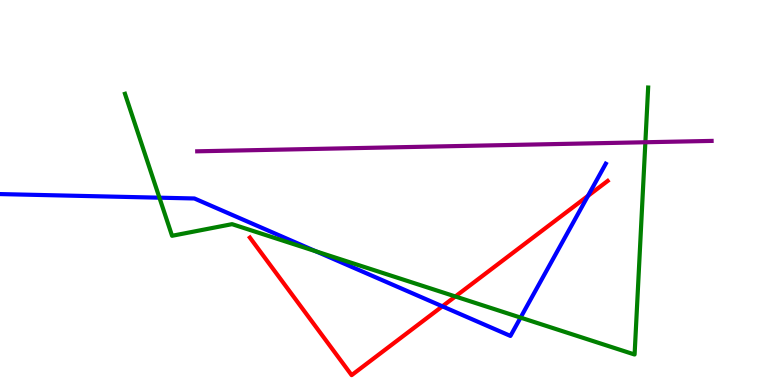[{'lines': ['blue', 'red'], 'intersections': [{'x': 5.71, 'y': 2.04}, {'x': 7.59, 'y': 4.91}]}, {'lines': ['green', 'red'], 'intersections': [{'x': 5.88, 'y': 2.3}]}, {'lines': ['purple', 'red'], 'intersections': []}, {'lines': ['blue', 'green'], 'intersections': [{'x': 2.06, 'y': 4.87}, {'x': 4.08, 'y': 3.47}, {'x': 6.72, 'y': 1.75}]}, {'lines': ['blue', 'purple'], 'intersections': []}, {'lines': ['green', 'purple'], 'intersections': [{'x': 8.33, 'y': 6.31}]}]